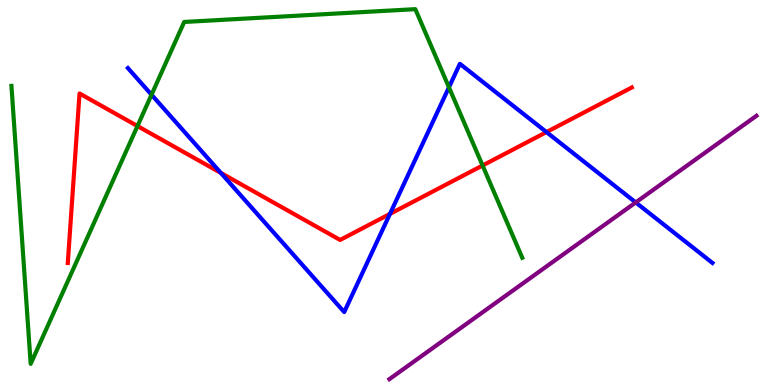[{'lines': ['blue', 'red'], 'intersections': [{'x': 2.85, 'y': 5.51}, {'x': 5.03, 'y': 4.44}, {'x': 7.05, 'y': 6.57}]}, {'lines': ['green', 'red'], 'intersections': [{'x': 1.77, 'y': 6.73}, {'x': 6.23, 'y': 5.7}]}, {'lines': ['purple', 'red'], 'intersections': []}, {'lines': ['blue', 'green'], 'intersections': [{'x': 1.96, 'y': 7.54}, {'x': 5.79, 'y': 7.73}]}, {'lines': ['blue', 'purple'], 'intersections': [{'x': 8.2, 'y': 4.74}]}, {'lines': ['green', 'purple'], 'intersections': []}]